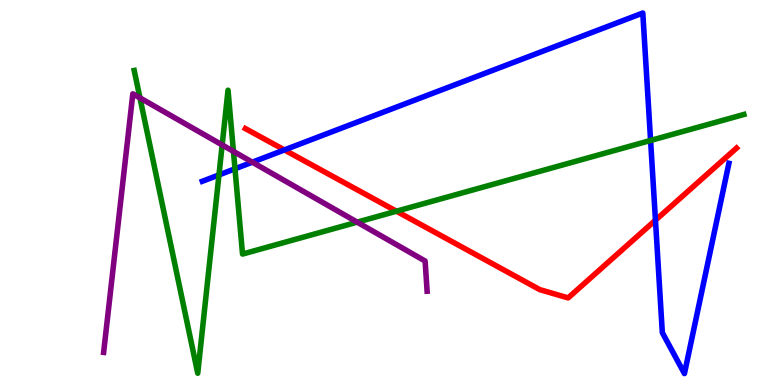[{'lines': ['blue', 'red'], 'intersections': [{'x': 3.67, 'y': 6.11}, {'x': 8.46, 'y': 4.28}]}, {'lines': ['green', 'red'], 'intersections': [{'x': 5.12, 'y': 4.51}]}, {'lines': ['purple', 'red'], 'intersections': []}, {'lines': ['blue', 'green'], 'intersections': [{'x': 2.83, 'y': 5.46}, {'x': 3.03, 'y': 5.62}, {'x': 8.39, 'y': 6.35}]}, {'lines': ['blue', 'purple'], 'intersections': [{'x': 3.26, 'y': 5.79}]}, {'lines': ['green', 'purple'], 'intersections': [{'x': 1.81, 'y': 7.46}, {'x': 2.87, 'y': 6.24}, {'x': 3.01, 'y': 6.07}, {'x': 4.61, 'y': 4.23}]}]